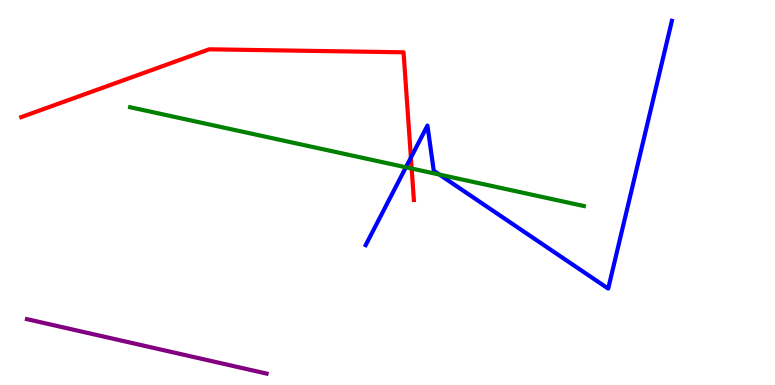[{'lines': ['blue', 'red'], 'intersections': [{'x': 5.3, 'y': 5.91}]}, {'lines': ['green', 'red'], 'intersections': [{'x': 5.31, 'y': 5.62}]}, {'lines': ['purple', 'red'], 'intersections': []}, {'lines': ['blue', 'green'], 'intersections': [{'x': 5.24, 'y': 5.66}, {'x': 5.67, 'y': 5.47}]}, {'lines': ['blue', 'purple'], 'intersections': []}, {'lines': ['green', 'purple'], 'intersections': []}]